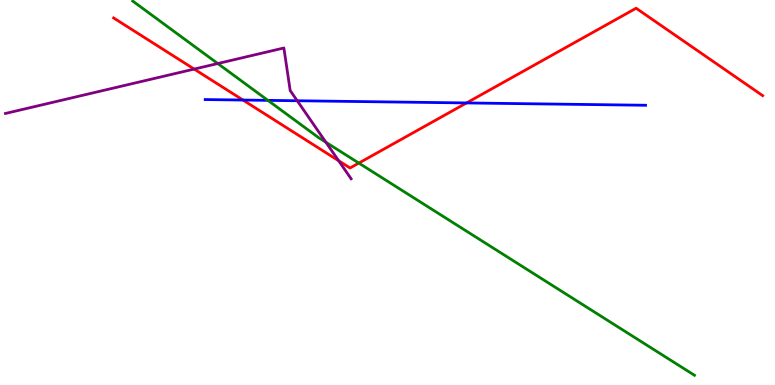[{'lines': ['blue', 'red'], 'intersections': [{'x': 3.14, 'y': 7.4}, {'x': 6.02, 'y': 7.33}]}, {'lines': ['green', 'red'], 'intersections': [{'x': 4.63, 'y': 5.76}]}, {'lines': ['purple', 'red'], 'intersections': [{'x': 2.51, 'y': 8.21}, {'x': 4.37, 'y': 5.82}]}, {'lines': ['blue', 'green'], 'intersections': [{'x': 3.46, 'y': 7.39}]}, {'lines': ['blue', 'purple'], 'intersections': [{'x': 3.84, 'y': 7.38}]}, {'lines': ['green', 'purple'], 'intersections': [{'x': 2.81, 'y': 8.35}, {'x': 4.21, 'y': 6.3}]}]